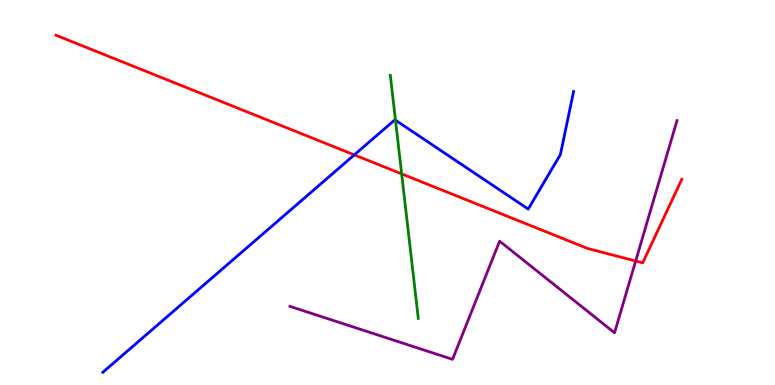[{'lines': ['blue', 'red'], 'intersections': [{'x': 4.57, 'y': 5.98}]}, {'lines': ['green', 'red'], 'intersections': [{'x': 5.18, 'y': 5.48}]}, {'lines': ['purple', 'red'], 'intersections': [{'x': 8.2, 'y': 3.22}]}, {'lines': ['blue', 'green'], 'intersections': [{'x': 5.1, 'y': 6.88}]}, {'lines': ['blue', 'purple'], 'intersections': []}, {'lines': ['green', 'purple'], 'intersections': []}]